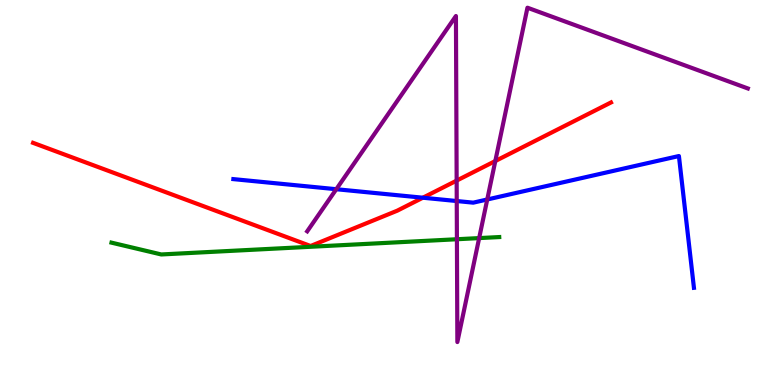[{'lines': ['blue', 'red'], 'intersections': [{'x': 5.46, 'y': 4.86}]}, {'lines': ['green', 'red'], 'intersections': []}, {'lines': ['purple', 'red'], 'intersections': [{'x': 5.89, 'y': 5.31}, {'x': 6.39, 'y': 5.82}]}, {'lines': ['blue', 'green'], 'intersections': []}, {'lines': ['blue', 'purple'], 'intersections': [{'x': 4.34, 'y': 5.09}, {'x': 5.89, 'y': 4.78}, {'x': 6.29, 'y': 4.82}]}, {'lines': ['green', 'purple'], 'intersections': [{'x': 5.9, 'y': 3.79}, {'x': 6.18, 'y': 3.82}]}]